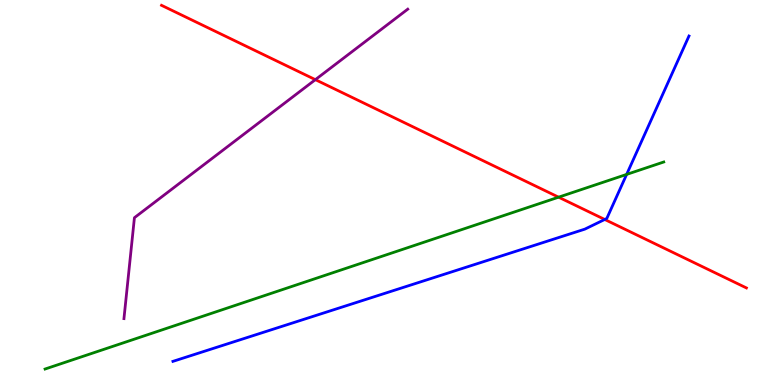[{'lines': ['blue', 'red'], 'intersections': [{'x': 7.8, 'y': 4.3}]}, {'lines': ['green', 'red'], 'intersections': [{'x': 7.21, 'y': 4.88}]}, {'lines': ['purple', 'red'], 'intersections': [{'x': 4.07, 'y': 7.93}]}, {'lines': ['blue', 'green'], 'intersections': [{'x': 8.09, 'y': 5.47}]}, {'lines': ['blue', 'purple'], 'intersections': []}, {'lines': ['green', 'purple'], 'intersections': []}]